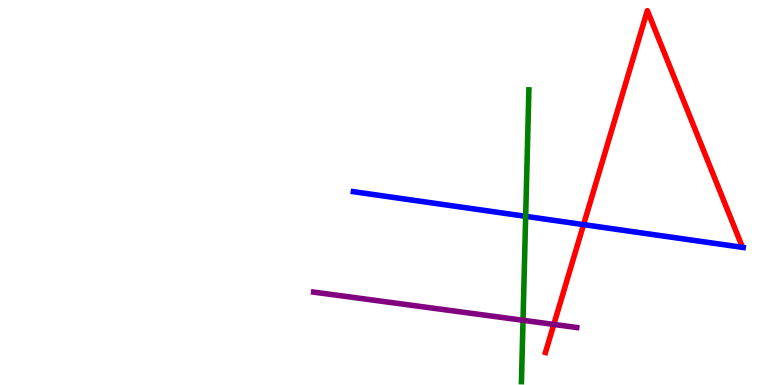[{'lines': ['blue', 'red'], 'intersections': [{'x': 7.53, 'y': 4.17}]}, {'lines': ['green', 'red'], 'intersections': []}, {'lines': ['purple', 'red'], 'intersections': [{'x': 7.15, 'y': 1.57}]}, {'lines': ['blue', 'green'], 'intersections': [{'x': 6.78, 'y': 4.38}]}, {'lines': ['blue', 'purple'], 'intersections': []}, {'lines': ['green', 'purple'], 'intersections': [{'x': 6.75, 'y': 1.68}]}]